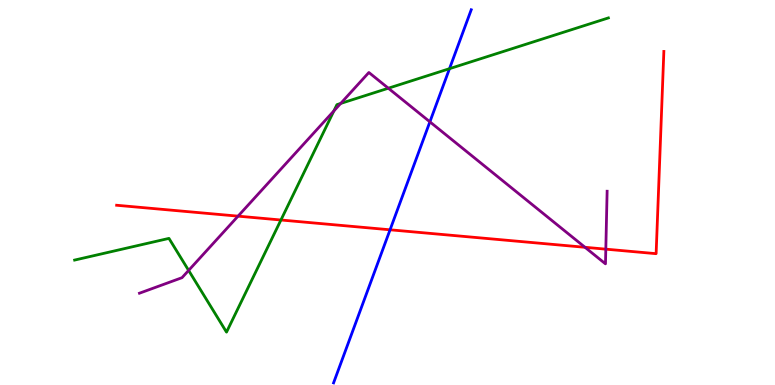[{'lines': ['blue', 'red'], 'intersections': [{'x': 5.03, 'y': 4.03}]}, {'lines': ['green', 'red'], 'intersections': [{'x': 3.62, 'y': 4.29}]}, {'lines': ['purple', 'red'], 'intersections': [{'x': 3.07, 'y': 4.39}, {'x': 7.55, 'y': 3.58}, {'x': 7.82, 'y': 3.53}]}, {'lines': ['blue', 'green'], 'intersections': [{'x': 5.8, 'y': 8.22}]}, {'lines': ['blue', 'purple'], 'intersections': [{'x': 5.55, 'y': 6.84}]}, {'lines': ['green', 'purple'], 'intersections': [{'x': 2.43, 'y': 2.98}, {'x': 4.31, 'y': 7.12}, {'x': 4.4, 'y': 7.31}, {'x': 5.01, 'y': 7.71}]}]